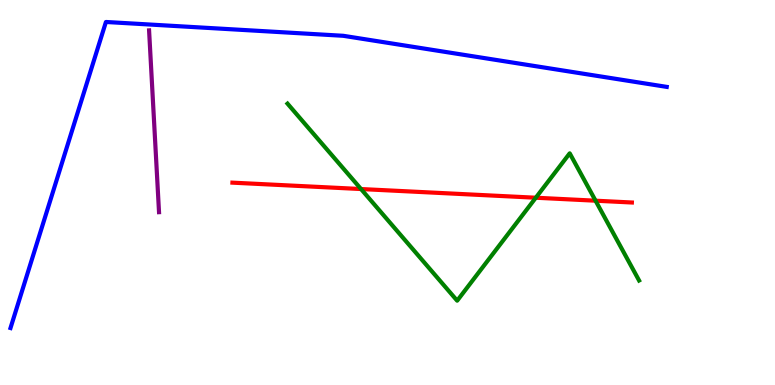[{'lines': ['blue', 'red'], 'intersections': []}, {'lines': ['green', 'red'], 'intersections': [{'x': 4.66, 'y': 5.09}, {'x': 6.91, 'y': 4.86}, {'x': 7.68, 'y': 4.79}]}, {'lines': ['purple', 'red'], 'intersections': []}, {'lines': ['blue', 'green'], 'intersections': []}, {'lines': ['blue', 'purple'], 'intersections': []}, {'lines': ['green', 'purple'], 'intersections': []}]